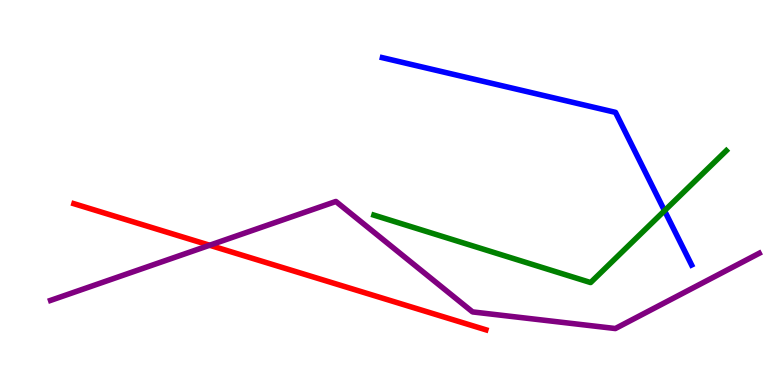[{'lines': ['blue', 'red'], 'intersections': []}, {'lines': ['green', 'red'], 'intersections': []}, {'lines': ['purple', 'red'], 'intersections': [{'x': 2.71, 'y': 3.63}]}, {'lines': ['blue', 'green'], 'intersections': [{'x': 8.57, 'y': 4.53}]}, {'lines': ['blue', 'purple'], 'intersections': []}, {'lines': ['green', 'purple'], 'intersections': []}]